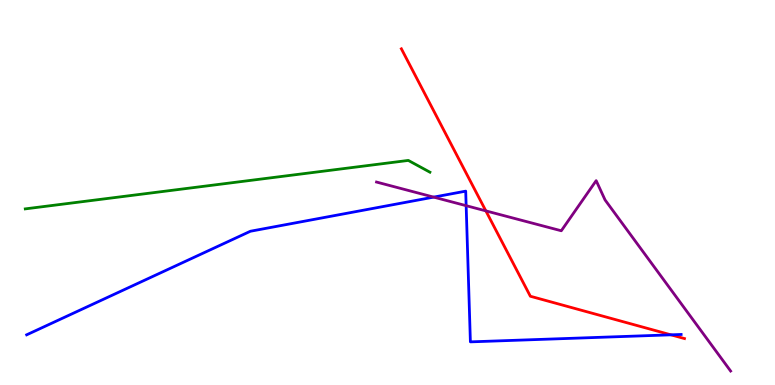[{'lines': ['blue', 'red'], 'intersections': [{'x': 8.66, 'y': 1.3}]}, {'lines': ['green', 'red'], 'intersections': []}, {'lines': ['purple', 'red'], 'intersections': [{'x': 6.27, 'y': 4.52}]}, {'lines': ['blue', 'green'], 'intersections': []}, {'lines': ['blue', 'purple'], 'intersections': [{'x': 5.6, 'y': 4.88}, {'x': 6.01, 'y': 4.66}]}, {'lines': ['green', 'purple'], 'intersections': []}]